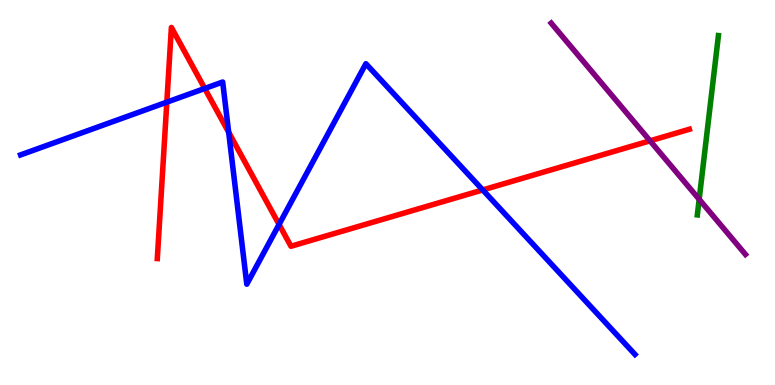[{'lines': ['blue', 'red'], 'intersections': [{'x': 2.15, 'y': 7.35}, {'x': 2.64, 'y': 7.7}, {'x': 2.95, 'y': 6.56}, {'x': 3.6, 'y': 4.17}, {'x': 6.23, 'y': 5.07}]}, {'lines': ['green', 'red'], 'intersections': []}, {'lines': ['purple', 'red'], 'intersections': [{'x': 8.39, 'y': 6.34}]}, {'lines': ['blue', 'green'], 'intersections': []}, {'lines': ['blue', 'purple'], 'intersections': []}, {'lines': ['green', 'purple'], 'intersections': [{'x': 9.02, 'y': 4.82}]}]